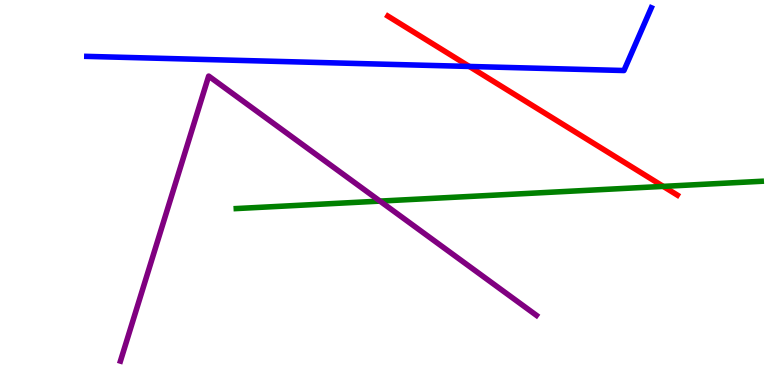[{'lines': ['blue', 'red'], 'intersections': [{'x': 6.06, 'y': 8.27}]}, {'lines': ['green', 'red'], 'intersections': [{'x': 8.56, 'y': 5.16}]}, {'lines': ['purple', 'red'], 'intersections': []}, {'lines': ['blue', 'green'], 'intersections': []}, {'lines': ['blue', 'purple'], 'intersections': []}, {'lines': ['green', 'purple'], 'intersections': [{'x': 4.9, 'y': 4.78}]}]